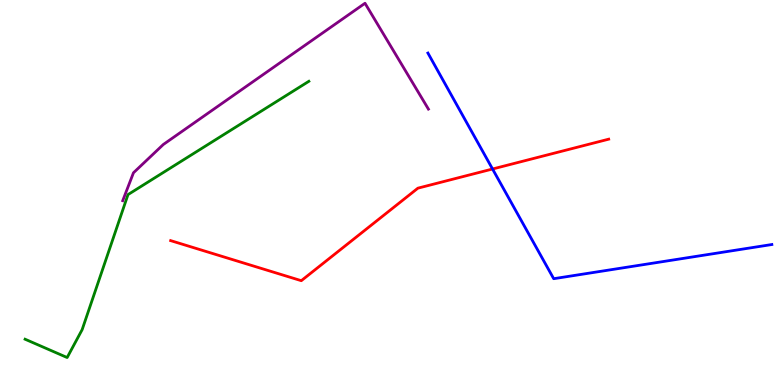[{'lines': ['blue', 'red'], 'intersections': [{'x': 6.36, 'y': 5.61}]}, {'lines': ['green', 'red'], 'intersections': []}, {'lines': ['purple', 'red'], 'intersections': []}, {'lines': ['blue', 'green'], 'intersections': []}, {'lines': ['blue', 'purple'], 'intersections': []}, {'lines': ['green', 'purple'], 'intersections': []}]